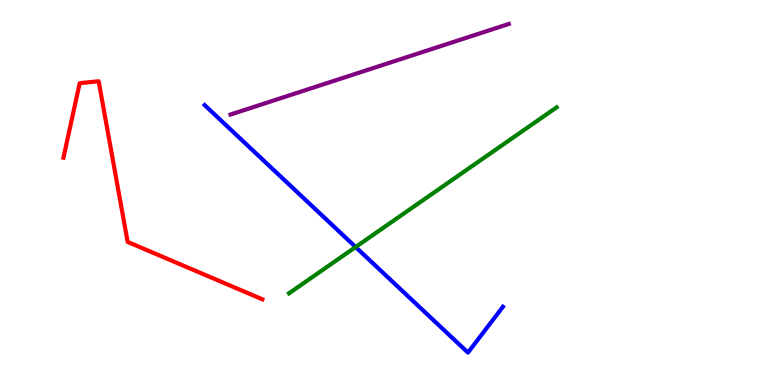[{'lines': ['blue', 'red'], 'intersections': []}, {'lines': ['green', 'red'], 'intersections': []}, {'lines': ['purple', 'red'], 'intersections': []}, {'lines': ['blue', 'green'], 'intersections': [{'x': 4.59, 'y': 3.58}]}, {'lines': ['blue', 'purple'], 'intersections': []}, {'lines': ['green', 'purple'], 'intersections': []}]